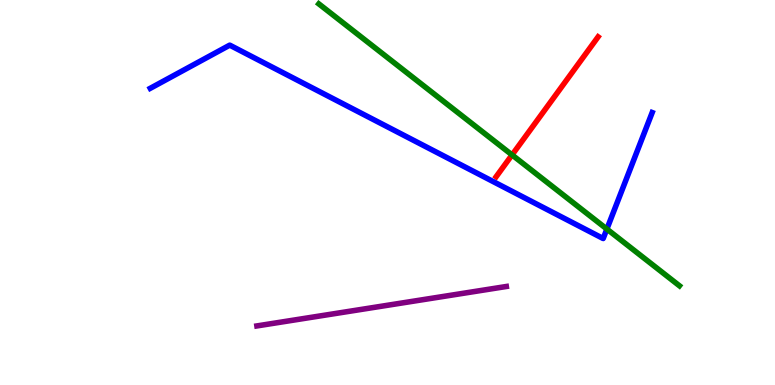[{'lines': ['blue', 'red'], 'intersections': []}, {'lines': ['green', 'red'], 'intersections': [{'x': 6.61, 'y': 5.98}]}, {'lines': ['purple', 'red'], 'intersections': []}, {'lines': ['blue', 'green'], 'intersections': [{'x': 7.83, 'y': 4.05}]}, {'lines': ['blue', 'purple'], 'intersections': []}, {'lines': ['green', 'purple'], 'intersections': []}]